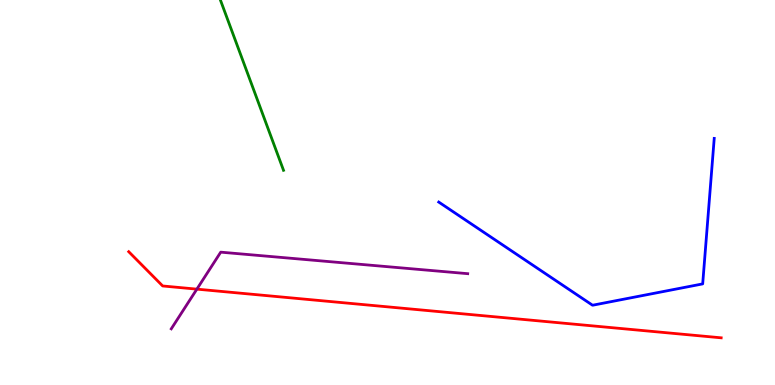[{'lines': ['blue', 'red'], 'intersections': []}, {'lines': ['green', 'red'], 'intersections': []}, {'lines': ['purple', 'red'], 'intersections': [{'x': 2.54, 'y': 2.49}]}, {'lines': ['blue', 'green'], 'intersections': []}, {'lines': ['blue', 'purple'], 'intersections': []}, {'lines': ['green', 'purple'], 'intersections': []}]